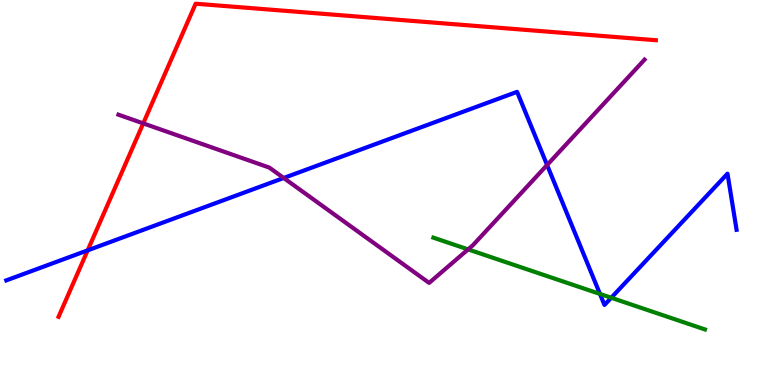[{'lines': ['blue', 'red'], 'intersections': [{'x': 1.13, 'y': 3.5}]}, {'lines': ['green', 'red'], 'intersections': []}, {'lines': ['purple', 'red'], 'intersections': [{'x': 1.85, 'y': 6.8}]}, {'lines': ['blue', 'green'], 'intersections': [{'x': 7.74, 'y': 2.36}, {'x': 7.89, 'y': 2.27}]}, {'lines': ['blue', 'purple'], 'intersections': [{'x': 3.66, 'y': 5.38}, {'x': 7.06, 'y': 5.71}]}, {'lines': ['green', 'purple'], 'intersections': [{'x': 6.04, 'y': 3.52}]}]